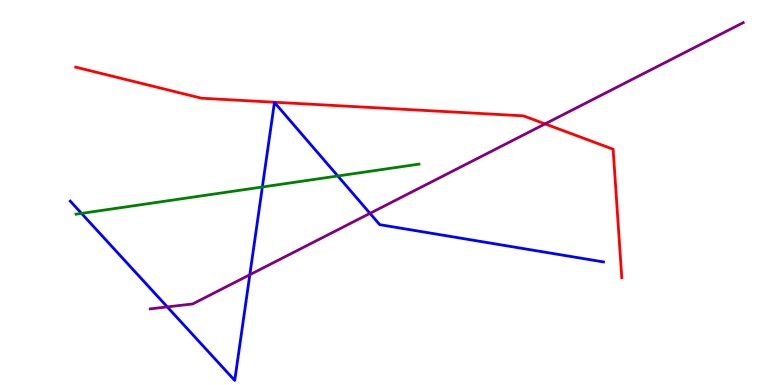[{'lines': ['blue', 'red'], 'intersections': []}, {'lines': ['green', 'red'], 'intersections': []}, {'lines': ['purple', 'red'], 'intersections': [{'x': 7.03, 'y': 6.78}]}, {'lines': ['blue', 'green'], 'intersections': [{'x': 1.05, 'y': 4.46}, {'x': 3.39, 'y': 5.14}, {'x': 4.36, 'y': 5.43}]}, {'lines': ['blue', 'purple'], 'intersections': [{'x': 2.16, 'y': 2.03}, {'x': 3.22, 'y': 2.86}, {'x': 4.77, 'y': 4.46}]}, {'lines': ['green', 'purple'], 'intersections': []}]